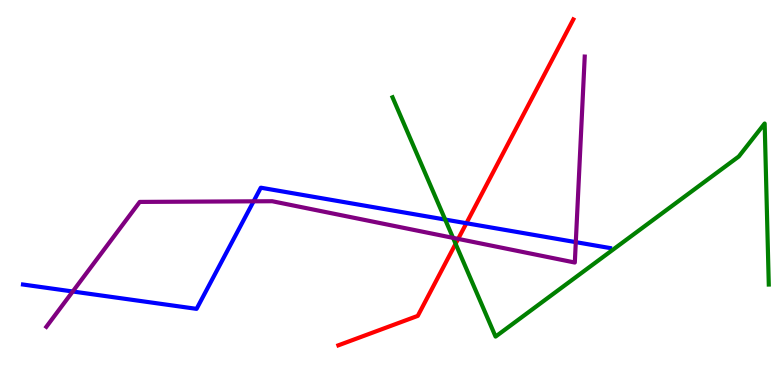[{'lines': ['blue', 'red'], 'intersections': [{'x': 6.02, 'y': 4.2}]}, {'lines': ['green', 'red'], 'intersections': [{'x': 5.88, 'y': 3.67}]}, {'lines': ['purple', 'red'], 'intersections': [{'x': 5.91, 'y': 3.79}]}, {'lines': ['blue', 'green'], 'intersections': [{'x': 5.74, 'y': 4.3}]}, {'lines': ['blue', 'purple'], 'intersections': [{'x': 0.939, 'y': 2.43}, {'x': 3.27, 'y': 4.77}, {'x': 7.43, 'y': 3.71}]}, {'lines': ['green', 'purple'], 'intersections': [{'x': 5.85, 'y': 3.82}]}]